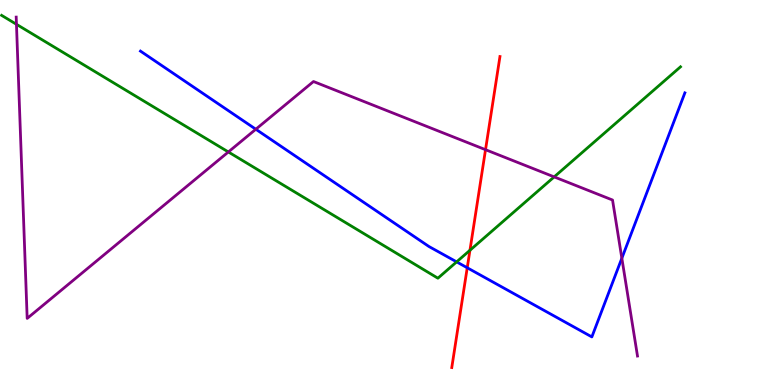[{'lines': ['blue', 'red'], 'intersections': [{'x': 6.03, 'y': 3.05}]}, {'lines': ['green', 'red'], 'intersections': [{'x': 6.06, 'y': 3.5}]}, {'lines': ['purple', 'red'], 'intersections': [{'x': 6.26, 'y': 6.11}]}, {'lines': ['blue', 'green'], 'intersections': [{'x': 5.89, 'y': 3.2}]}, {'lines': ['blue', 'purple'], 'intersections': [{'x': 3.3, 'y': 6.64}, {'x': 8.02, 'y': 3.29}]}, {'lines': ['green', 'purple'], 'intersections': [{'x': 0.212, 'y': 9.37}, {'x': 2.95, 'y': 6.05}, {'x': 7.15, 'y': 5.41}]}]